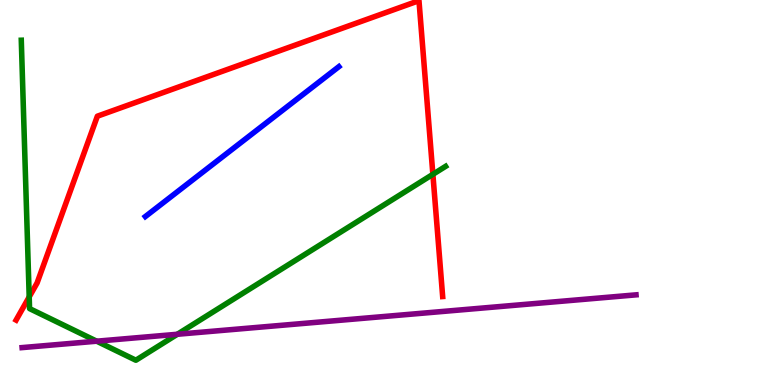[{'lines': ['blue', 'red'], 'intersections': []}, {'lines': ['green', 'red'], 'intersections': [{'x': 0.377, 'y': 2.29}, {'x': 5.59, 'y': 5.47}]}, {'lines': ['purple', 'red'], 'intersections': []}, {'lines': ['blue', 'green'], 'intersections': []}, {'lines': ['blue', 'purple'], 'intersections': []}, {'lines': ['green', 'purple'], 'intersections': [{'x': 1.25, 'y': 1.14}, {'x': 2.29, 'y': 1.32}]}]